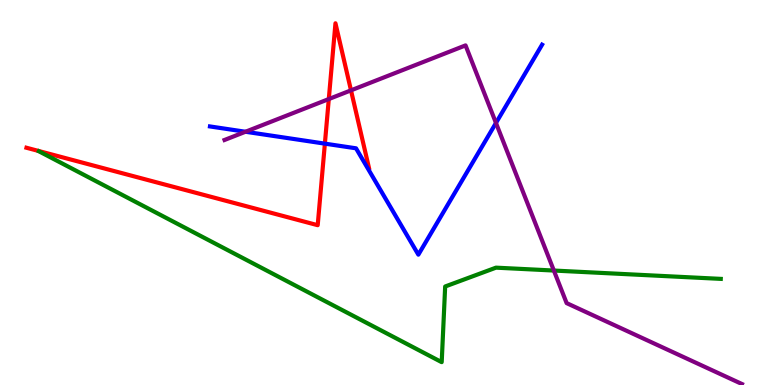[{'lines': ['blue', 'red'], 'intersections': [{'x': 4.19, 'y': 6.27}]}, {'lines': ['green', 'red'], 'intersections': []}, {'lines': ['purple', 'red'], 'intersections': [{'x': 4.24, 'y': 7.43}, {'x': 4.53, 'y': 7.65}]}, {'lines': ['blue', 'green'], 'intersections': []}, {'lines': ['blue', 'purple'], 'intersections': [{'x': 3.17, 'y': 6.58}, {'x': 6.4, 'y': 6.81}]}, {'lines': ['green', 'purple'], 'intersections': [{'x': 7.15, 'y': 2.97}]}]